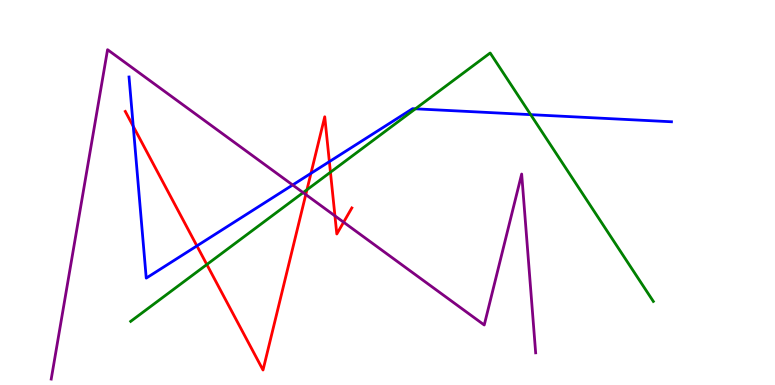[{'lines': ['blue', 'red'], 'intersections': [{'x': 1.72, 'y': 6.72}, {'x': 2.54, 'y': 3.61}, {'x': 4.01, 'y': 5.5}, {'x': 4.25, 'y': 5.8}]}, {'lines': ['green', 'red'], 'intersections': [{'x': 2.67, 'y': 3.13}, {'x': 3.96, 'y': 5.07}, {'x': 4.26, 'y': 5.53}]}, {'lines': ['purple', 'red'], 'intersections': [{'x': 3.95, 'y': 4.95}, {'x': 4.32, 'y': 4.39}, {'x': 4.43, 'y': 4.23}]}, {'lines': ['blue', 'green'], 'intersections': [{'x': 5.36, 'y': 7.17}, {'x': 6.85, 'y': 7.02}]}, {'lines': ['blue', 'purple'], 'intersections': [{'x': 3.78, 'y': 5.2}]}, {'lines': ['green', 'purple'], 'intersections': [{'x': 3.91, 'y': 5.0}]}]